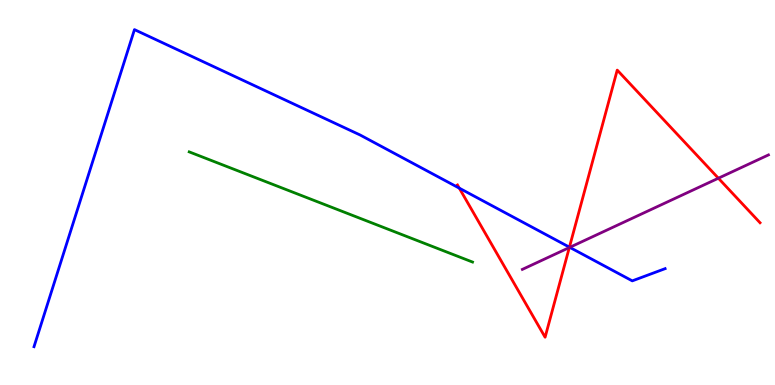[{'lines': ['blue', 'red'], 'intersections': [{'x': 5.93, 'y': 5.11}, {'x': 7.35, 'y': 3.58}]}, {'lines': ['green', 'red'], 'intersections': []}, {'lines': ['purple', 'red'], 'intersections': [{'x': 7.35, 'y': 3.57}, {'x': 9.27, 'y': 5.37}]}, {'lines': ['blue', 'green'], 'intersections': []}, {'lines': ['blue', 'purple'], 'intersections': [{'x': 7.35, 'y': 3.58}]}, {'lines': ['green', 'purple'], 'intersections': []}]